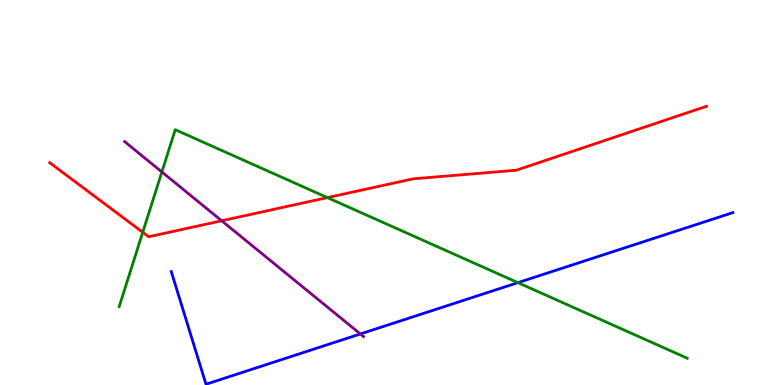[{'lines': ['blue', 'red'], 'intersections': []}, {'lines': ['green', 'red'], 'intersections': [{'x': 1.84, 'y': 3.97}, {'x': 4.22, 'y': 4.87}]}, {'lines': ['purple', 'red'], 'intersections': [{'x': 2.86, 'y': 4.27}]}, {'lines': ['blue', 'green'], 'intersections': [{'x': 6.68, 'y': 2.66}]}, {'lines': ['blue', 'purple'], 'intersections': [{'x': 4.65, 'y': 1.33}]}, {'lines': ['green', 'purple'], 'intersections': [{'x': 2.09, 'y': 5.53}]}]